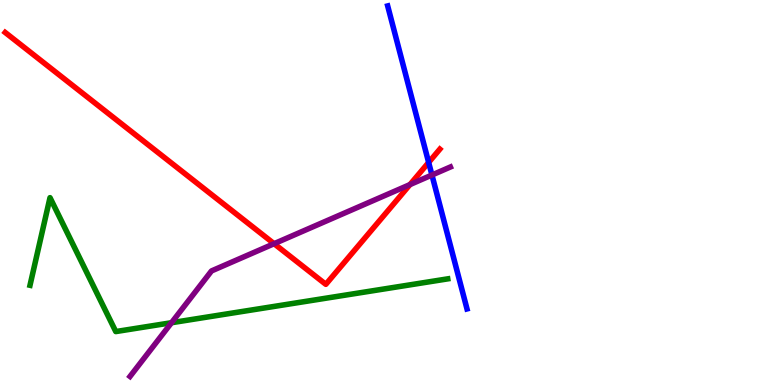[{'lines': ['blue', 'red'], 'intersections': [{'x': 5.53, 'y': 5.78}]}, {'lines': ['green', 'red'], 'intersections': []}, {'lines': ['purple', 'red'], 'intersections': [{'x': 3.54, 'y': 3.67}, {'x': 5.29, 'y': 5.21}]}, {'lines': ['blue', 'green'], 'intersections': []}, {'lines': ['blue', 'purple'], 'intersections': [{'x': 5.57, 'y': 5.45}]}, {'lines': ['green', 'purple'], 'intersections': [{'x': 2.21, 'y': 1.62}]}]